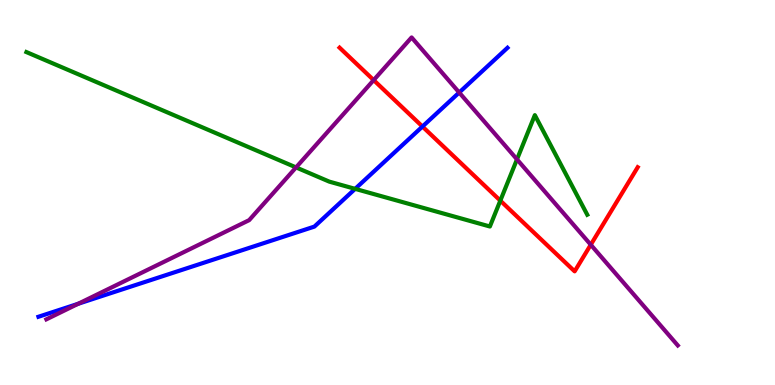[{'lines': ['blue', 'red'], 'intersections': [{'x': 5.45, 'y': 6.71}]}, {'lines': ['green', 'red'], 'intersections': [{'x': 6.46, 'y': 4.79}]}, {'lines': ['purple', 'red'], 'intersections': [{'x': 4.82, 'y': 7.92}, {'x': 7.62, 'y': 3.64}]}, {'lines': ['blue', 'green'], 'intersections': [{'x': 4.58, 'y': 5.09}]}, {'lines': ['blue', 'purple'], 'intersections': [{'x': 1.01, 'y': 2.11}, {'x': 5.93, 'y': 7.6}]}, {'lines': ['green', 'purple'], 'intersections': [{'x': 3.82, 'y': 5.65}, {'x': 6.67, 'y': 5.86}]}]